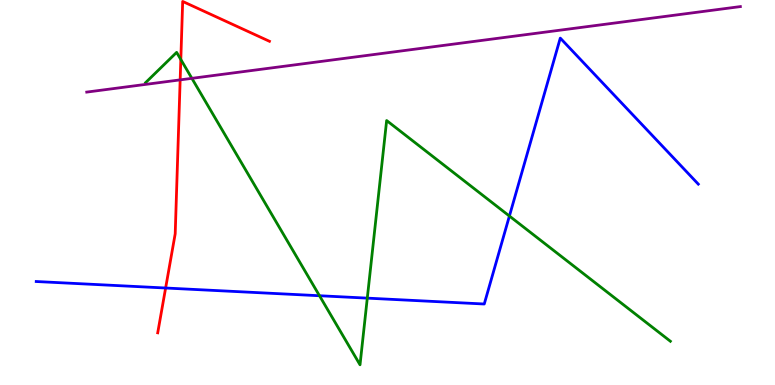[{'lines': ['blue', 'red'], 'intersections': [{'x': 2.14, 'y': 2.52}]}, {'lines': ['green', 'red'], 'intersections': [{'x': 2.33, 'y': 8.45}]}, {'lines': ['purple', 'red'], 'intersections': [{'x': 2.32, 'y': 7.93}]}, {'lines': ['blue', 'green'], 'intersections': [{'x': 4.12, 'y': 2.32}, {'x': 4.74, 'y': 2.26}, {'x': 6.57, 'y': 4.39}]}, {'lines': ['blue', 'purple'], 'intersections': []}, {'lines': ['green', 'purple'], 'intersections': [{'x': 2.48, 'y': 7.97}]}]